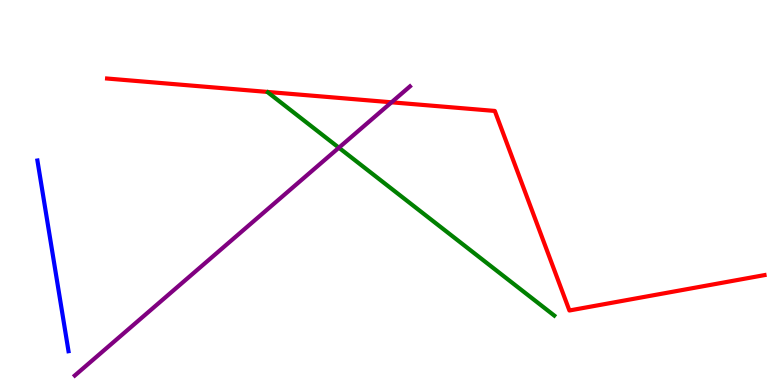[{'lines': ['blue', 'red'], 'intersections': []}, {'lines': ['green', 'red'], 'intersections': []}, {'lines': ['purple', 'red'], 'intersections': [{'x': 5.05, 'y': 7.34}]}, {'lines': ['blue', 'green'], 'intersections': []}, {'lines': ['blue', 'purple'], 'intersections': []}, {'lines': ['green', 'purple'], 'intersections': [{'x': 4.37, 'y': 6.16}]}]